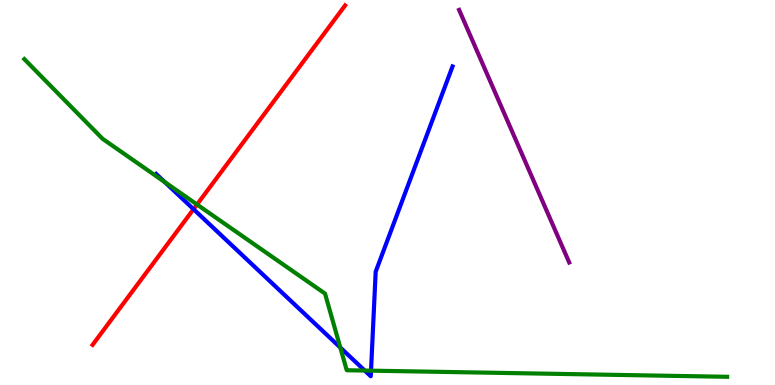[{'lines': ['blue', 'red'], 'intersections': [{'x': 2.5, 'y': 4.57}]}, {'lines': ['green', 'red'], 'intersections': [{'x': 2.54, 'y': 4.69}]}, {'lines': ['purple', 'red'], 'intersections': []}, {'lines': ['blue', 'green'], 'intersections': [{'x': 2.13, 'y': 5.27}, {'x': 4.39, 'y': 0.973}, {'x': 4.71, 'y': 0.375}, {'x': 4.79, 'y': 0.372}]}, {'lines': ['blue', 'purple'], 'intersections': []}, {'lines': ['green', 'purple'], 'intersections': []}]